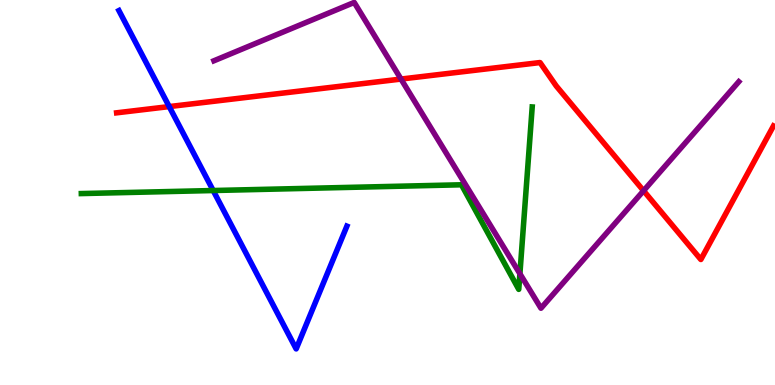[{'lines': ['blue', 'red'], 'intersections': [{'x': 2.18, 'y': 7.23}]}, {'lines': ['green', 'red'], 'intersections': []}, {'lines': ['purple', 'red'], 'intersections': [{'x': 5.17, 'y': 7.95}, {'x': 8.3, 'y': 5.05}]}, {'lines': ['blue', 'green'], 'intersections': [{'x': 2.75, 'y': 5.05}]}, {'lines': ['blue', 'purple'], 'intersections': []}, {'lines': ['green', 'purple'], 'intersections': [{'x': 6.71, 'y': 2.89}]}]